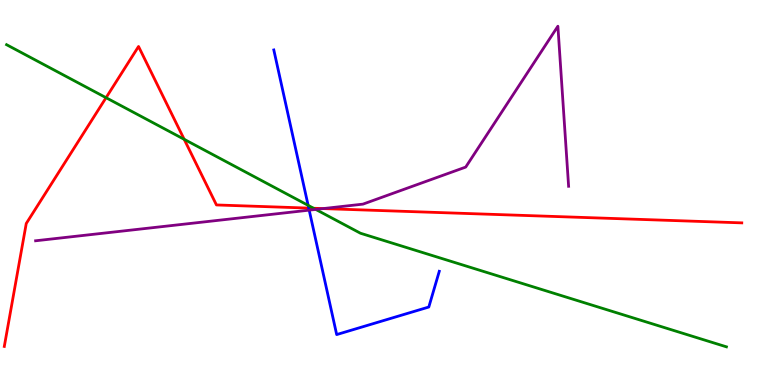[{'lines': ['blue', 'red'], 'intersections': [{'x': 3.98, 'y': 4.59}]}, {'lines': ['green', 'red'], 'intersections': [{'x': 1.37, 'y': 7.46}, {'x': 2.38, 'y': 6.38}, {'x': 4.05, 'y': 4.59}]}, {'lines': ['purple', 'red'], 'intersections': [{'x': 4.17, 'y': 4.58}]}, {'lines': ['blue', 'green'], 'intersections': [{'x': 3.98, 'y': 4.67}]}, {'lines': ['blue', 'purple'], 'intersections': [{'x': 3.99, 'y': 4.54}]}, {'lines': ['green', 'purple'], 'intersections': [{'x': 4.07, 'y': 4.56}]}]